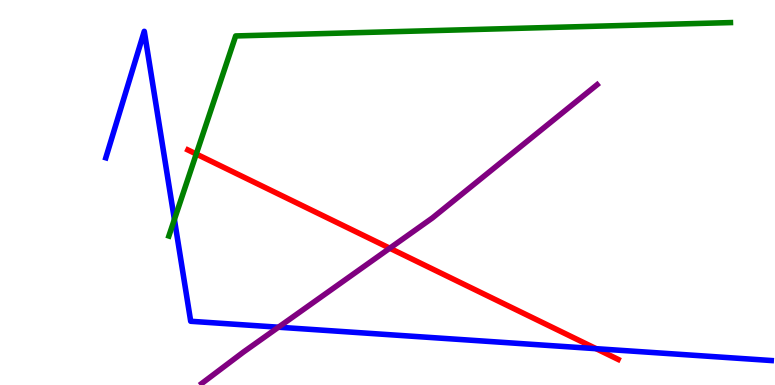[{'lines': ['blue', 'red'], 'intersections': [{'x': 7.69, 'y': 0.943}]}, {'lines': ['green', 'red'], 'intersections': [{'x': 2.53, 'y': 6.0}]}, {'lines': ['purple', 'red'], 'intersections': [{'x': 5.03, 'y': 3.55}]}, {'lines': ['blue', 'green'], 'intersections': [{'x': 2.25, 'y': 4.3}]}, {'lines': ['blue', 'purple'], 'intersections': [{'x': 3.59, 'y': 1.5}]}, {'lines': ['green', 'purple'], 'intersections': []}]